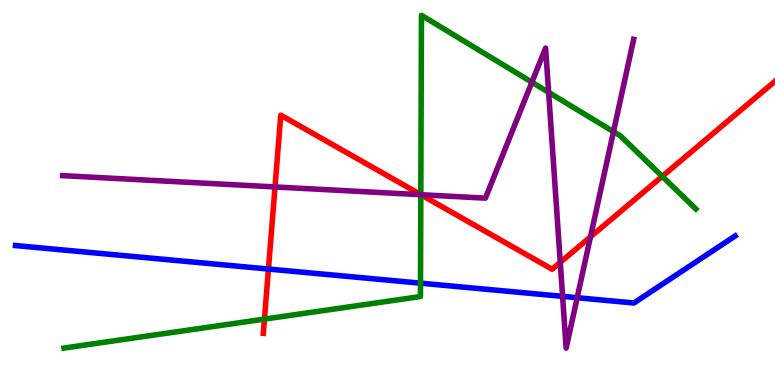[{'lines': ['blue', 'red'], 'intersections': [{'x': 3.46, 'y': 3.01}]}, {'lines': ['green', 'red'], 'intersections': [{'x': 3.41, 'y': 1.71}, {'x': 5.43, 'y': 4.94}, {'x': 8.54, 'y': 5.42}]}, {'lines': ['purple', 'red'], 'intersections': [{'x': 3.55, 'y': 5.14}, {'x': 5.43, 'y': 4.94}, {'x': 7.23, 'y': 3.19}, {'x': 7.62, 'y': 3.85}]}, {'lines': ['blue', 'green'], 'intersections': [{'x': 5.43, 'y': 2.65}]}, {'lines': ['blue', 'purple'], 'intersections': [{'x': 7.26, 'y': 2.3}, {'x': 7.45, 'y': 2.27}]}, {'lines': ['green', 'purple'], 'intersections': [{'x': 5.43, 'y': 4.94}, {'x': 6.86, 'y': 7.86}, {'x': 7.08, 'y': 7.6}, {'x': 7.92, 'y': 6.58}]}]